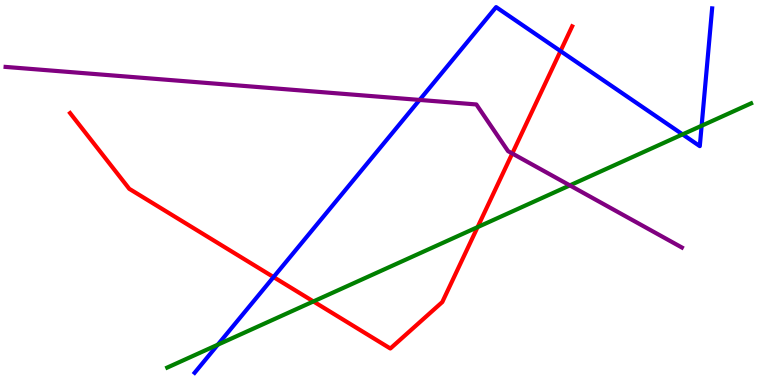[{'lines': ['blue', 'red'], 'intersections': [{'x': 3.53, 'y': 2.8}, {'x': 7.23, 'y': 8.67}]}, {'lines': ['green', 'red'], 'intersections': [{'x': 4.04, 'y': 2.17}, {'x': 6.16, 'y': 4.1}]}, {'lines': ['purple', 'red'], 'intersections': [{'x': 6.61, 'y': 6.01}]}, {'lines': ['blue', 'green'], 'intersections': [{'x': 2.81, 'y': 1.05}, {'x': 8.81, 'y': 6.51}, {'x': 9.05, 'y': 6.73}]}, {'lines': ['blue', 'purple'], 'intersections': [{'x': 5.41, 'y': 7.4}]}, {'lines': ['green', 'purple'], 'intersections': [{'x': 7.35, 'y': 5.18}]}]